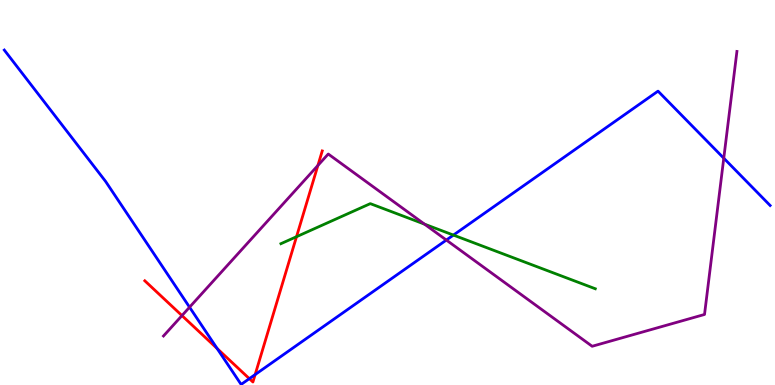[{'lines': ['blue', 'red'], 'intersections': [{'x': 2.8, 'y': 0.948}, {'x': 3.22, 'y': 0.165}, {'x': 3.29, 'y': 0.271}]}, {'lines': ['green', 'red'], 'intersections': [{'x': 3.83, 'y': 3.85}]}, {'lines': ['purple', 'red'], 'intersections': [{'x': 2.35, 'y': 1.8}, {'x': 4.1, 'y': 5.7}]}, {'lines': ['blue', 'green'], 'intersections': [{'x': 5.85, 'y': 3.89}]}, {'lines': ['blue', 'purple'], 'intersections': [{'x': 2.45, 'y': 2.02}, {'x': 5.76, 'y': 3.76}, {'x': 9.34, 'y': 5.89}]}, {'lines': ['green', 'purple'], 'intersections': [{'x': 5.48, 'y': 4.18}]}]